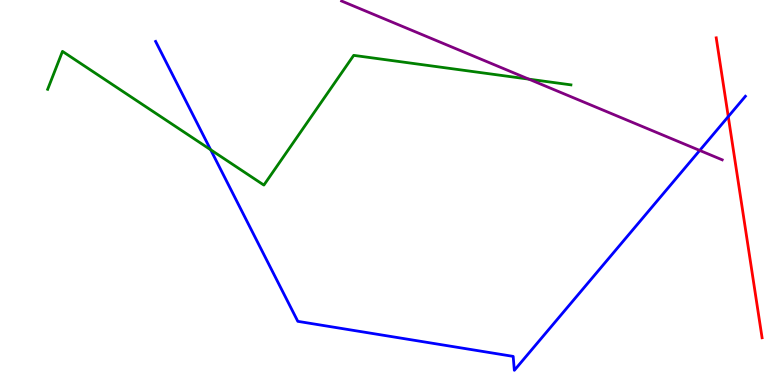[{'lines': ['blue', 'red'], 'intersections': [{'x': 9.4, 'y': 6.97}]}, {'lines': ['green', 'red'], 'intersections': []}, {'lines': ['purple', 'red'], 'intersections': []}, {'lines': ['blue', 'green'], 'intersections': [{'x': 2.72, 'y': 6.11}]}, {'lines': ['blue', 'purple'], 'intersections': [{'x': 9.03, 'y': 6.09}]}, {'lines': ['green', 'purple'], 'intersections': [{'x': 6.82, 'y': 7.94}]}]